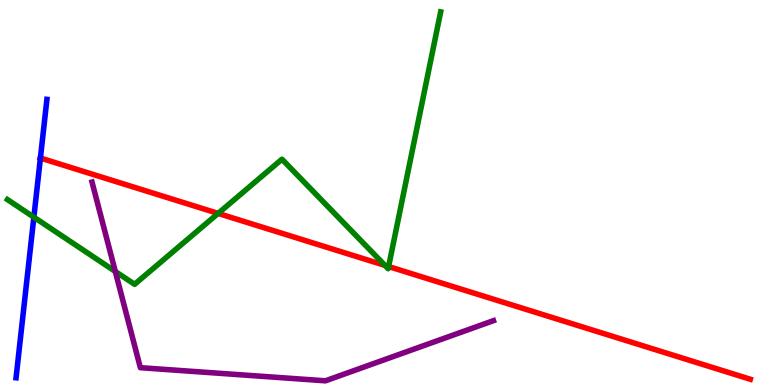[{'lines': ['blue', 'red'], 'intersections': [{'x': 0.521, 'y': 5.9}]}, {'lines': ['green', 'red'], 'intersections': [{'x': 2.81, 'y': 4.46}, {'x': 4.97, 'y': 3.11}, {'x': 5.01, 'y': 3.08}]}, {'lines': ['purple', 'red'], 'intersections': []}, {'lines': ['blue', 'green'], 'intersections': [{'x': 0.437, 'y': 4.36}]}, {'lines': ['blue', 'purple'], 'intersections': []}, {'lines': ['green', 'purple'], 'intersections': [{'x': 1.49, 'y': 2.95}]}]